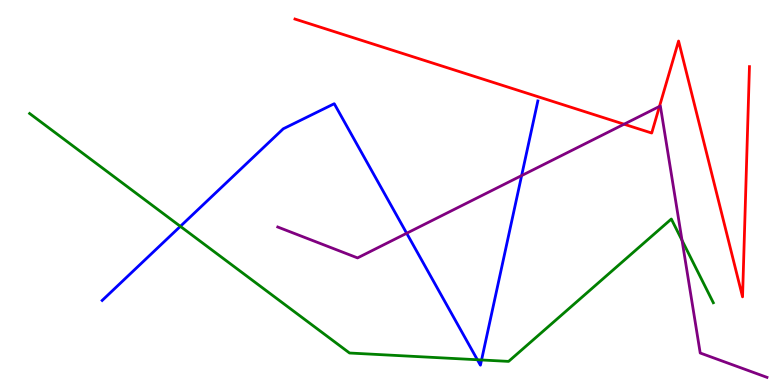[{'lines': ['blue', 'red'], 'intersections': []}, {'lines': ['green', 'red'], 'intersections': []}, {'lines': ['purple', 'red'], 'intersections': [{'x': 8.05, 'y': 6.77}, {'x': 8.51, 'y': 7.24}]}, {'lines': ['blue', 'green'], 'intersections': [{'x': 2.33, 'y': 4.12}, {'x': 6.16, 'y': 0.656}, {'x': 6.21, 'y': 0.65}]}, {'lines': ['blue', 'purple'], 'intersections': [{'x': 5.25, 'y': 3.94}, {'x': 6.73, 'y': 5.44}]}, {'lines': ['green', 'purple'], 'intersections': [{'x': 8.8, 'y': 3.76}]}]